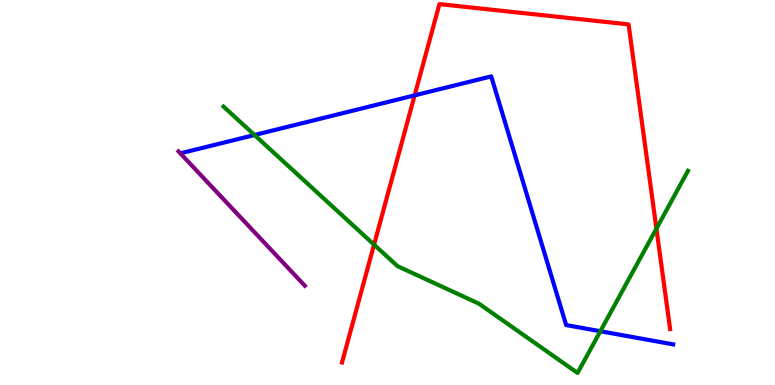[{'lines': ['blue', 'red'], 'intersections': [{'x': 5.35, 'y': 7.52}]}, {'lines': ['green', 'red'], 'intersections': [{'x': 4.83, 'y': 3.65}, {'x': 8.47, 'y': 4.06}]}, {'lines': ['purple', 'red'], 'intersections': []}, {'lines': ['blue', 'green'], 'intersections': [{'x': 3.28, 'y': 6.49}, {'x': 7.75, 'y': 1.4}]}, {'lines': ['blue', 'purple'], 'intersections': []}, {'lines': ['green', 'purple'], 'intersections': []}]